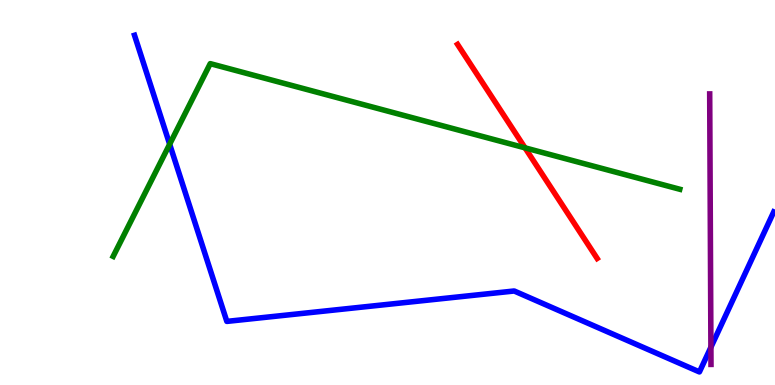[{'lines': ['blue', 'red'], 'intersections': []}, {'lines': ['green', 'red'], 'intersections': [{'x': 6.77, 'y': 6.16}]}, {'lines': ['purple', 'red'], 'intersections': []}, {'lines': ['blue', 'green'], 'intersections': [{'x': 2.19, 'y': 6.25}]}, {'lines': ['blue', 'purple'], 'intersections': [{'x': 9.17, 'y': 0.981}]}, {'lines': ['green', 'purple'], 'intersections': []}]